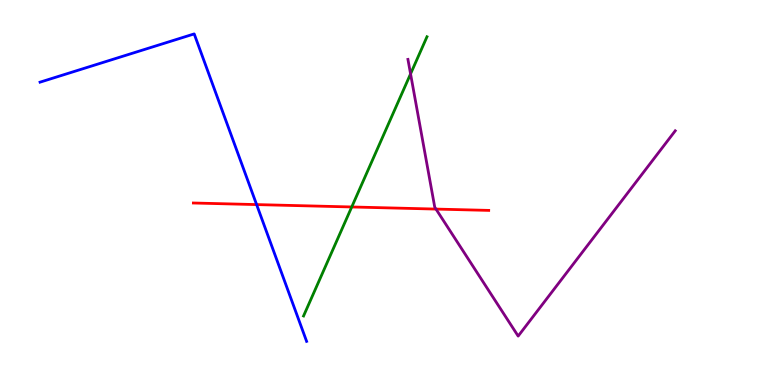[{'lines': ['blue', 'red'], 'intersections': [{'x': 3.31, 'y': 4.69}]}, {'lines': ['green', 'red'], 'intersections': [{'x': 4.54, 'y': 4.62}]}, {'lines': ['purple', 'red'], 'intersections': [{'x': 5.63, 'y': 4.57}]}, {'lines': ['blue', 'green'], 'intersections': []}, {'lines': ['blue', 'purple'], 'intersections': []}, {'lines': ['green', 'purple'], 'intersections': [{'x': 5.3, 'y': 8.08}]}]